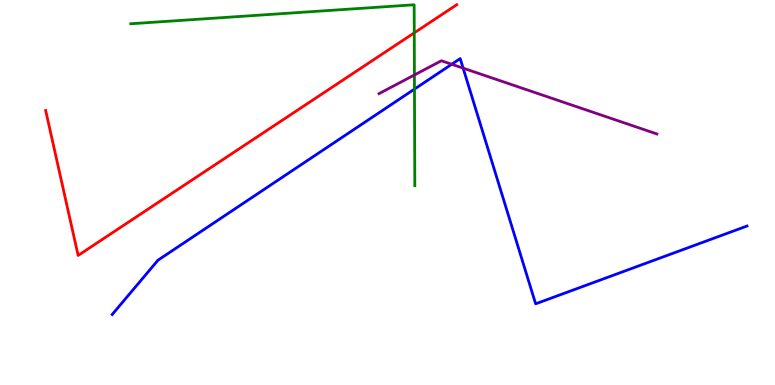[{'lines': ['blue', 'red'], 'intersections': []}, {'lines': ['green', 'red'], 'intersections': [{'x': 5.35, 'y': 9.15}]}, {'lines': ['purple', 'red'], 'intersections': []}, {'lines': ['blue', 'green'], 'intersections': [{'x': 5.35, 'y': 7.69}]}, {'lines': ['blue', 'purple'], 'intersections': [{'x': 5.83, 'y': 8.33}, {'x': 5.98, 'y': 8.23}]}, {'lines': ['green', 'purple'], 'intersections': [{'x': 5.35, 'y': 8.05}]}]